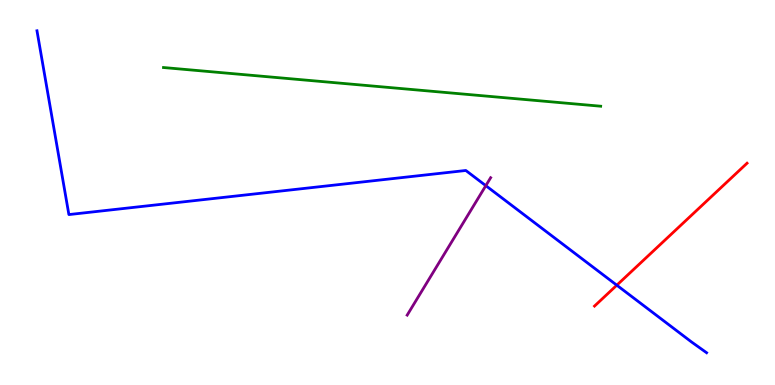[{'lines': ['blue', 'red'], 'intersections': [{'x': 7.96, 'y': 2.59}]}, {'lines': ['green', 'red'], 'intersections': []}, {'lines': ['purple', 'red'], 'intersections': []}, {'lines': ['blue', 'green'], 'intersections': []}, {'lines': ['blue', 'purple'], 'intersections': [{'x': 6.27, 'y': 5.18}]}, {'lines': ['green', 'purple'], 'intersections': []}]